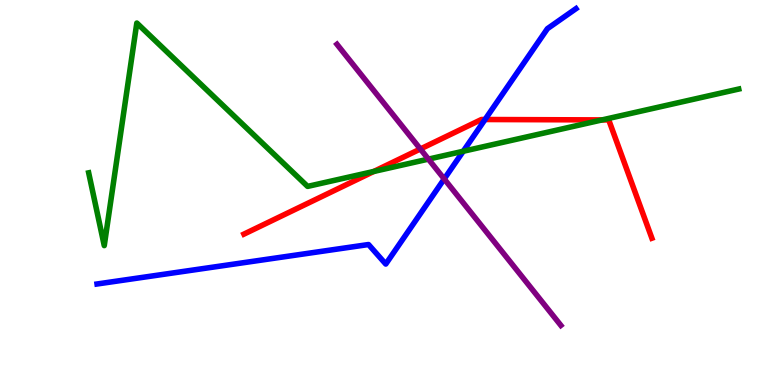[{'lines': ['blue', 'red'], 'intersections': [{'x': 6.26, 'y': 6.9}]}, {'lines': ['green', 'red'], 'intersections': [{'x': 4.82, 'y': 5.55}, {'x': 7.77, 'y': 6.89}]}, {'lines': ['purple', 'red'], 'intersections': [{'x': 5.42, 'y': 6.13}]}, {'lines': ['blue', 'green'], 'intersections': [{'x': 5.98, 'y': 6.07}]}, {'lines': ['blue', 'purple'], 'intersections': [{'x': 5.73, 'y': 5.35}]}, {'lines': ['green', 'purple'], 'intersections': [{'x': 5.53, 'y': 5.87}]}]